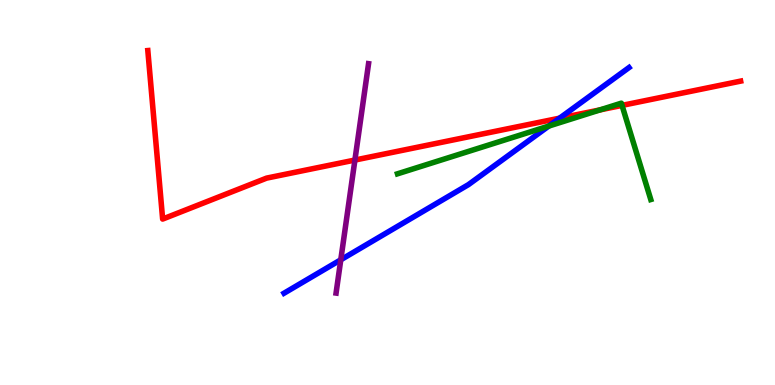[{'lines': ['blue', 'red'], 'intersections': [{'x': 7.22, 'y': 6.93}]}, {'lines': ['green', 'red'], 'intersections': [{'x': 7.74, 'y': 7.15}, {'x': 8.03, 'y': 7.26}]}, {'lines': ['purple', 'red'], 'intersections': [{'x': 4.58, 'y': 5.84}]}, {'lines': ['blue', 'green'], 'intersections': [{'x': 7.08, 'y': 6.73}]}, {'lines': ['blue', 'purple'], 'intersections': [{'x': 4.4, 'y': 3.25}]}, {'lines': ['green', 'purple'], 'intersections': []}]